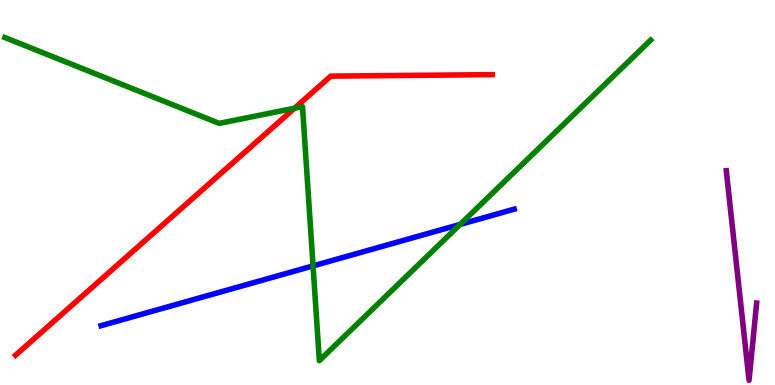[{'lines': ['blue', 'red'], 'intersections': []}, {'lines': ['green', 'red'], 'intersections': [{'x': 3.8, 'y': 7.19}]}, {'lines': ['purple', 'red'], 'intersections': []}, {'lines': ['blue', 'green'], 'intersections': [{'x': 4.04, 'y': 3.09}, {'x': 5.94, 'y': 4.17}]}, {'lines': ['blue', 'purple'], 'intersections': []}, {'lines': ['green', 'purple'], 'intersections': []}]